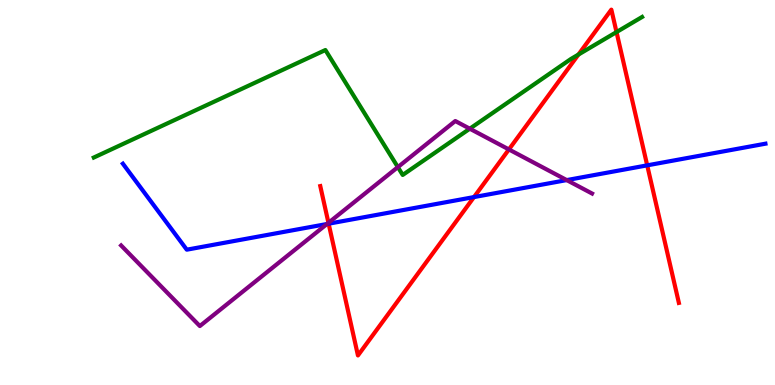[{'lines': ['blue', 'red'], 'intersections': [{'x': 4.24, 'y': 4.19}, {'x': 6.12, 'y': 4.88}, {'x': 8.35, 'y': 5.71}]}, {'lines': ['green', 'red'], 'intersections': [{'x': 7.46, 'y': 8.58}, {'x': 7.96, 'y': 9.17}]}, {'lines': ['purple', 'red'], 'intersections': [{'x': 4.24, 'y': 4.21}, {'x': 6.57, 'y': 6.12}]}, {'lines': ['blue', 'green'], 'intersections': []}, {'lines': ['blue', 'purple'], 'intersections': [{'x': 4.22, 'y': 4.18}, {'x': 7.31, 'y': 5.32}]}, {'lines': ['green', 'purple'], 'intersections': [{'x': 5.13, 'y': 5.66}, {'x': 6.06, 'y': 6.66}]}]